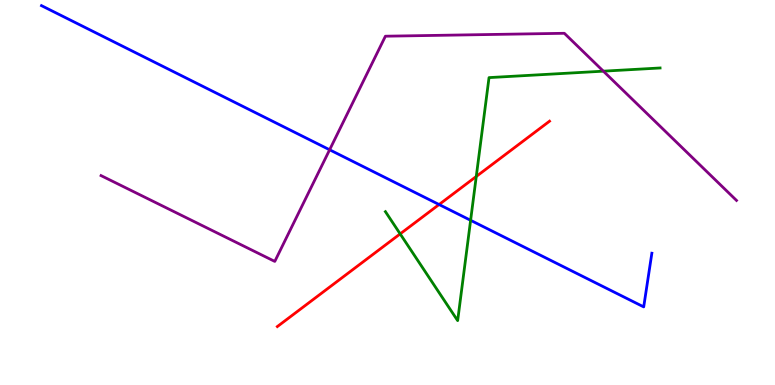[{'lines': ['blue', 'red'], 'intersections': [{'x': 5.67, 'y': 4.69}]}, {'lines': ['green', 'red'], 'intersections': [{'x': 5.16, 'y': 3.92}, {'x': 6.15, 'y': 5.42}]}, {'lines': ['purple', 'red'], 'intersections': []}, {'lines': ['blue', 'green'], 'intersections': [{'x': 6.07, 'y': 4.28}]}, {'lines': ['blue', 'purple'], 'intersections': [{'x': 4.25, 'y': 6.11}]}, {'lines': ['green', 'purple'], 'intersections': [{'x': 7.79, 'y': 8.15}]}]